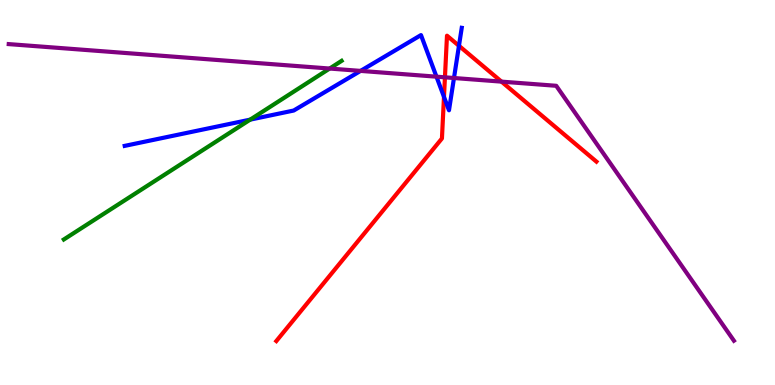[{'lines': ['blue', 'red'], 'intersections': [{'x': 5.73, 'y': 7.48}, {'x': 5.92, 'y': 8.81}]}, {'lines': ['green', 'red'], 'intersections': []}, {'lines': ['purple', 'red'], 'intersections': [{'x': 5.74, 'y': 7.99}, {'x': 6.47, 'y': 7.88}]}, {'lines': ['blue', 'green'], 'intersections': [{'x': 3.23, 'y': 6.89}]}, {'lines': ['blue', 'purple'], 'intersections': [{'x': 4.65, 'y': 8.16}, {'x': 5.63, 'y': 8.01}, {'x': 5.86, 'y': 7.97}]}, {'lines': ['green', 'purple'], 'intersections': [{'x': 4.25, 'y': 8.22}]}]